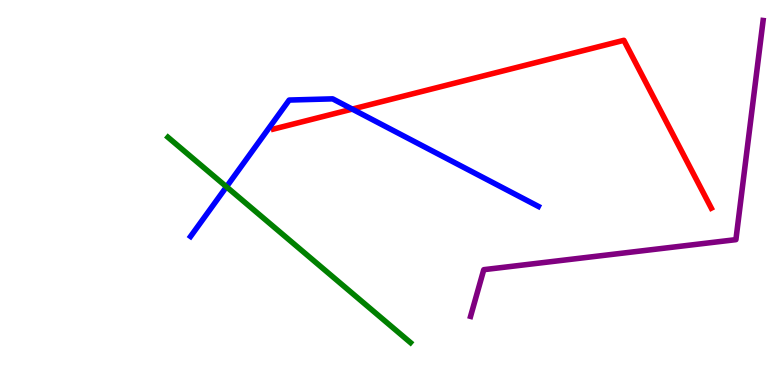[{'lines': ['blue', 'red'], 'intersections': [{'x': 4.55, 'y': 7.17}]}, {'lines': ['green', 'red'], 'intersections': []}, {'lines': ['purple', 'red'], 'intersections': []}, {'lines': ['blue', 'green'], 'intersections': [{'x': 2.92, 'y': 5.15}]}, {'lines': ['blue', 'purple'], 'intersections': []}, {'lines': ['green', 'purple'], 'intersections': []}]